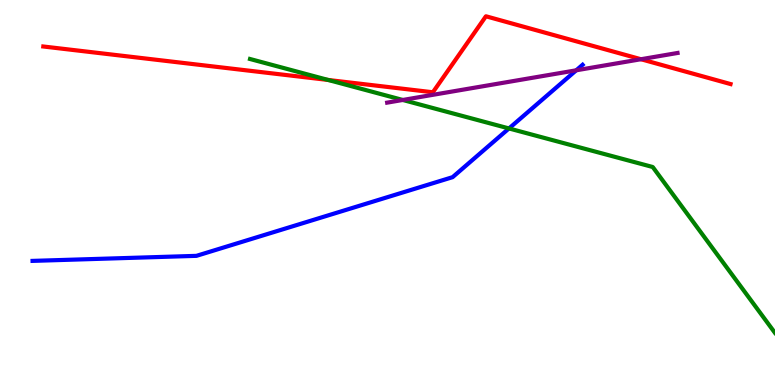[{'lines': ['blue', 'red'], 'intersections': []}, {'lines': ['green', 'red'], 'intersections': [{'x': 4.24, 'y': 7.92}]}, {'lines': ['purple', 'red'], 'intersections': [{'x': 8.27, 'y': 8.46}]}, {'lines': ['blue', 'green'], 'intersections': [{'x': 6.57, 'y': 6.66}]}, {'lines': ['blue', 'purple'], 'intersections': [{'x': 7.44, 'y': 8.17}]}, {'lines': ['green', 'purple'], 'intersections': [{'x': 5.2, 'y': 7.4}]}]